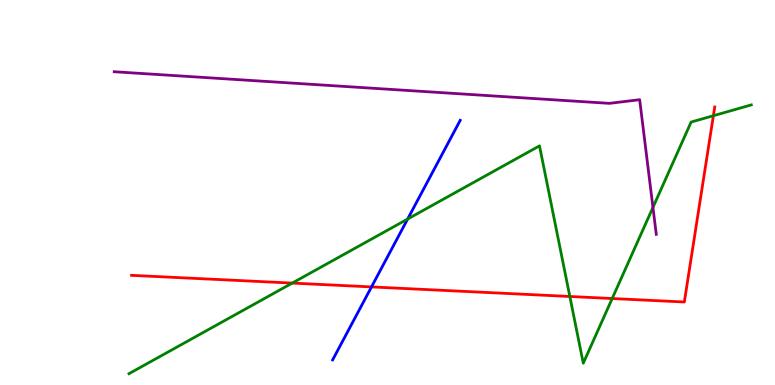[{'lines': ['blue', 'red'], 'intersections': [{'x': 4.79, 'y': 2.55}]}, {'lines': ['green', 'red'], 'intersections': [{'x': 3.77, 'y': 2.65}, {'x': 7.35, 'y': 2.3}, {'x': 7.9, 'y': 2.25}, {'x': 9.2, 'y': 6.99}]}, {'lines': ['purple', 'red'], 'intersections': []}, {'lines': ['blue', 'green'], 'intersections': [{'x': 5.26, 'y': 4.31}]}, {'lines': ['blue', 'purple'], 'intersections': []}, {'lines': ['green', 'purple'], 'intersections': [{'x': 8.43, 'y': 4.61}]}]